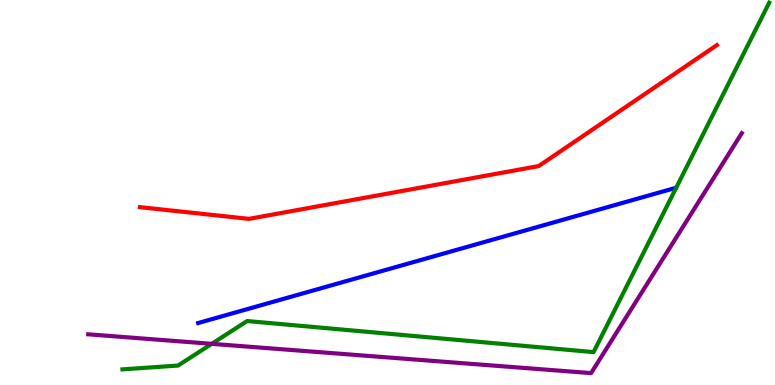[{'lines': ['blue', 'red'], 'intersections': []}, {'lines': ['green', 'red'], 'intersections': []}, {'lines': ['purple', 'red'], 'intersections': []}, {'lines': ['blue', 'green'], 'intersections': []}, {'lines': ['blue', 'purple'], 'intersections': []}, {'lines': ['green', 'purple'], 'intersections': [{'x': 2.73, 'y': 1.07}]}]